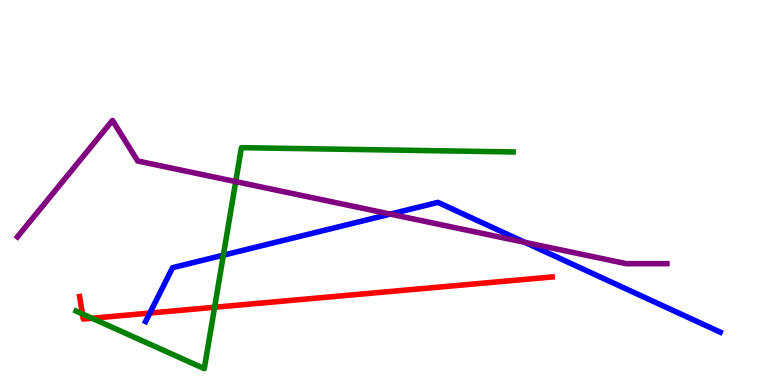[{'lines': ['blue', 'red'], 'intersections': [{'x': 1.93, 'y': 1.87}]}, {'lines': ['green', 'red'], 'intersections': [{'x': 1.06, 'y': 1.85}, {'x': 1.19, 'y': 1.73}, {'x': 2.77, 'y': 2.02}]}, {'lines': ['purple', 'red'], 'intersections': []}, {'lines': ['blue', 'green'], 'intersections': [{'x': 2.88, 'y': 3.37}]}, {'lines': ['blue', 'purple'], 'intersections': [{'x': 5.04, 'y': 4.44}, {'x': 6.77, 'y': 3.7}]}, {'lines': ['green', 'purple'], 'intersections': [{'x': 3.04, 'y': 5.28}]}]